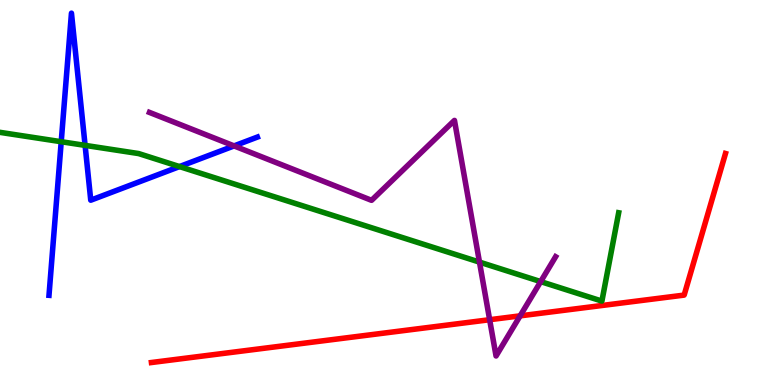[{'lines': ['blue', 'red'], 'intersections': []}, {'lines': ['green', 'red'], 'intersections': []}, {'lines': ['purple', 'red'], 'intersections': [{'x': 6.32, 'y': 1.7}, {'x': 6.71, 'y': 1.8}]}, {'lines': ['blue', 'green'], 'intersections': [{'x': 0.79, 'y': 6.32}, {'x': 1.1, 'y': 6.22}, {'x': 2.32, 'y': 5.67}]}, {'lines': ['blue', 'purple'], 'intersections': [{'x': 3.02, 'y': 6.21}]}, {'lines': ['green', 'purple'], 'intersections': [{'x': 6.19, 'y': 3.19}, {'x': 6.98, 'y': 2.69}]}]